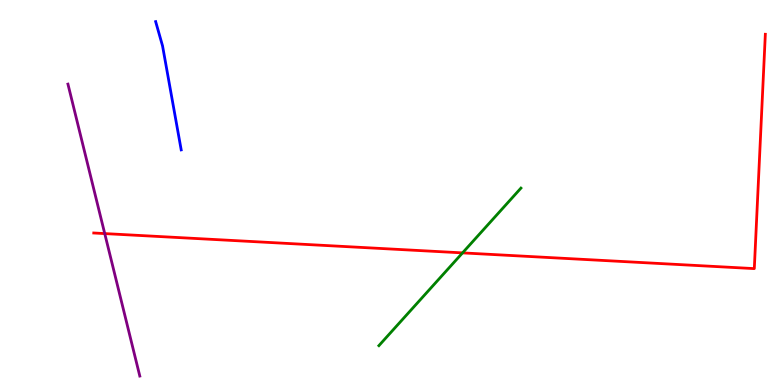[{'lines': ['blue', 'red'], 'intersections': []}, {'lines': ['green', 'red'], 'intersections': [{'x': 5.97, 'y': 3.43}]}, {'lines': ['purple', 'red'], 'intersections': [{'x': 1.35, 'y': 3.93}]}, {'lines': ['blue', 'green'], 'intersections': []}, {'lines': ['blue', 'purple'], 'intersections': []}, {'lines': ['green', 'purple'], 'intersections': []}]